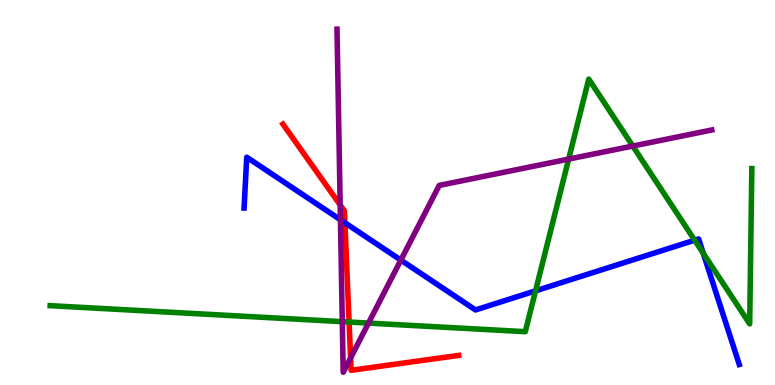[{'lines': ['blue', 'red'], 'intersections': [{'x': 4.45, 'y': 4.21}]}, {'lines': ['green', 'red'], 'intersections': [{'x': 4.5, 'y': 1.64}]}, {'lines': ['purple', 'red'], 'intersections': [{'x': 4.39, 'y': 4.68}, {'x': 4.52, 'y': 0.703}]}, {'lines': ['blue', 'green'], 'intersections': [{'x': 6.91, 'y': 2.45}, {'x': 8.96, 'y': 3.76}, {'x': 9.07, 'y': 3.42}]}, {'lines': ['blue', 'purple'], 'intersections': [{'x': 4.39, 'y': 4.29}, {'x': 5.17, 'y': 3.24}]}, {'lines': ['green', 'purple'], 'intersections': [{'x': 4.42, 'y': 1.65}, {'x': 4.75, 'y': 1.61}, {'x': 7.34, 'y': 5.87}, {'x': 8.16, 'y': 6.21}]}]